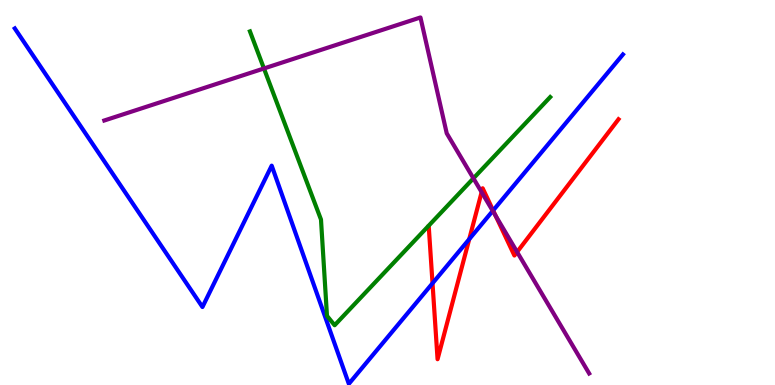[{'lines': ['blue', 'red'], 'intersections': [{'x': 5.58, 'y': 2.64}, {'x': 6.05, 'y': 3.79}, {'x': 6.36, 'y': 4.53}]}, {'lines': ['green', 'red'], 'intersections': []}, {'lines': ['purple', 'red'], 'intersections': [{'x': 6.21, 'y': 5.01}, {'x': 6.4, 'y': 4.39}, {'x': 6.67, 'y': 3.46}]}, {'lines': ['blue', 'green'], 'intersections': []}, {'lines': ['blue', 'purple'], 'intersections': [{'x': 6.36, 'y': 4.52}]}, {'lines': ['green', 'purple'], 'intersections': [{'x': 3.41, 'y': 8.22}, {'x': 6.11, 'y': 5.37}]}]